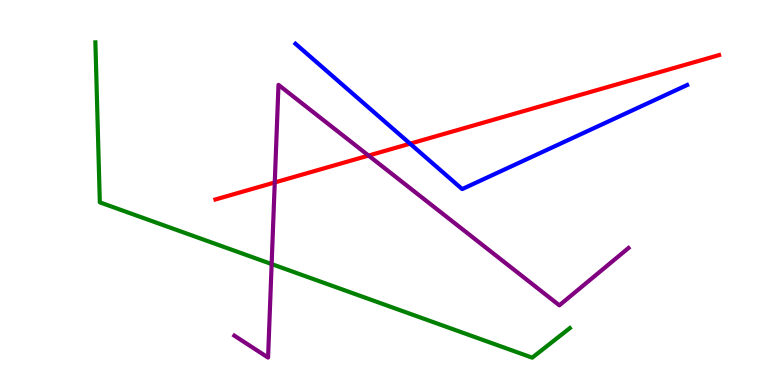[{'lines': ['blue', 'red'], 'intersections': [{'x': 5.29, 'y': 6.27}]}, {'lines': ['green', 'red'], 'intersections': []}, {'lines': ['purple', 'red'], 'intersections': [{'x': 3.55, 'y': 5.26}, {'x': 4.76, 'y': 5.96}]}, {'lines': ['blue', 'green'], 'intersections': []}, {'lines': ['blue', 'purple'], 'intersections': []}, {'lines': ['green', 'purple'], 'intersections': [{'x': 3.51, 'y': 3.14}]}]